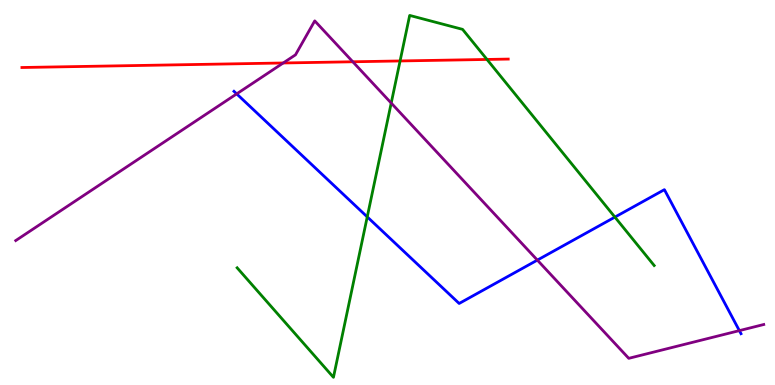[{'lines': ['blue', 'red'], 'intersections': []}, {'lines': ['green', 'red'], 'intersections': [{'x': 5.16, 'y': 8.42}, {'x': 6.28, 'y': 8.46}]}, {'lines': ['purple', 'red'], 'intersections': [{'x': 3.65, 'y': 8.36}, {'x': 4.55, 'y': 8.4}]}, {'lines': ['blue', 'green'], 'intersections': [{'x': 4.74, 'y': 4.37}, {'x': 7.93, 'y': 4.36}]}, {'lines': ['blue', 'purple'], 'intersections': [{'x': 3.05, 'y': 7.56}, {'x': 6.93, 'y': 3.24}, {'x': 9.54, 'y': 1.41}]}, {'lines': ['green', 'purple'], 'intersections': [{'x': 5.05, 'y': 7.32}]}]